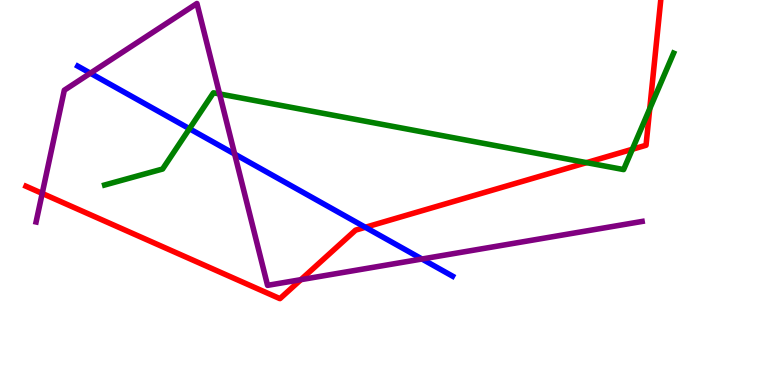[{'lines': ['blue', 'red'], 'intersections': [{'x': 4.71, 'y': 4.1}]}, {'lines': ['green', 'red'], 'intersections': [{'x': 7.57, 'y': 5.78}, {'x': 8.16, 'y': 6.12}, {'x': 8.38, 'y': 7.18}]}, {'lines': ['purple', 'red'], 'intersections': [{'x': 0.545, 'y': 4.98}, {'x': 3.88, 'y': 2.74}]}, {'lines': ['blue', 'green'], 'intersections': [{'x': 2.44, 'y': 6.66}]}, {'lines': ['blue', 'purple'], 'intersections': [{'x': 1.17, 'y': 8.1}, {'x': 3.03, 'y': 6.0}, {'x': 5.44, 'y': 3.27}]}, {'lines': ['green', 'purple'], 'intersections': [{'x': 2.83, 'y': 7.56}]}]